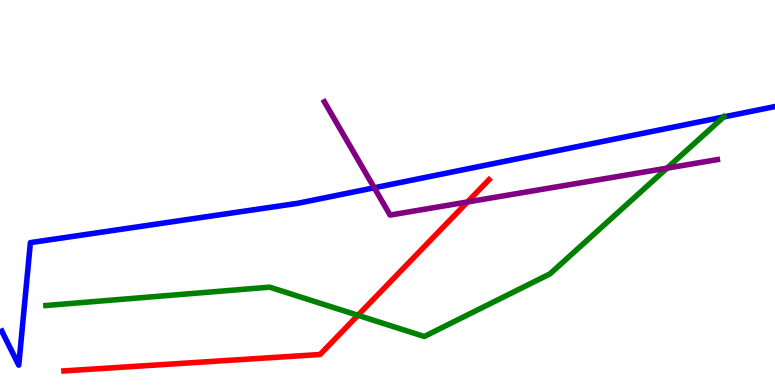[{'lines': ['blue', 'red'], 'intersections': []}, {'lines': ['green', 'red'], 'intersections': [{'x': 4.62, 'y': 1.81}]}, {'lines': ['purple', 'red'], 'intersections': [{'x': 6.03, 'y': 4.75}]}, {'lines': ['blue', 'green'], 'intersections': [{'x': 9.34, 'y': 6.96}]}, {'lines': ['blue', 'purple'], 'intersections': [{'x': 4.83, 'y': 5.12}]}, {'lines': ['green', 'purple'], 'intersections': [{'x': 8.61, 'y': 5.63}]}]